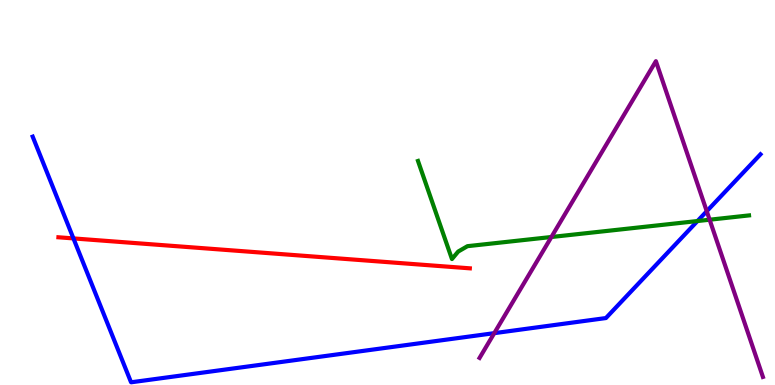[{'lines': ['blue', 'red'], 'intersections': [{'x': 0.948, 'y': 3.81}]}, {'lines': ['green', 'red'], 'intersections': []}, {'lines': ['purple', 'red'], 'intersections': []}, {'lines': ['blue', 'green'], 'intersections': [{'x': 9.0, 'y': 4.26}]}, {'lines': ['blue', 'purple'], 'intersections': [{'x': 6.38, 'y': 1.35}, {'x': 9.12, 'y': 4.51}]}, {'lines': ['green', 'purple'], 'intersections': [{'x': 7.11, 'y': 3.84}, {'x': 9.16, 'y': 4.29}]}]